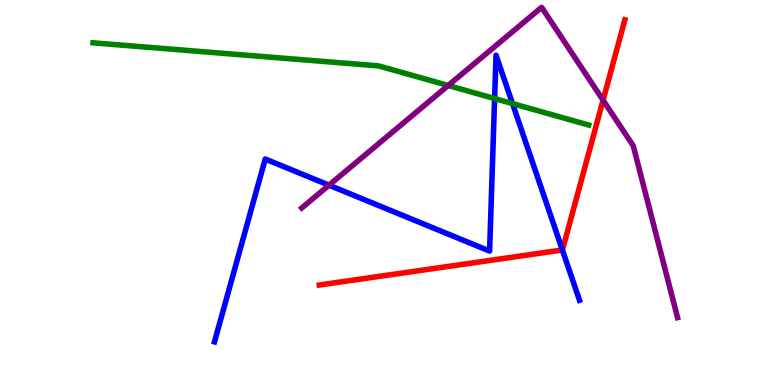[{'lines': ['blue', 'red'], 'intersections': [{'x': 7.26, 'y': 3.51}]}, {'lines': ['green', 'red'], 'intersections': []}, {'lines': ['purple', 'red'], 'intersections': [{'x': 7.78, 'y': 7.4}]}, {'lines': ['blue', 'green'], 'intersections': [{'x': 6.38, 'y': 7.44}, {'x': 6.61, 'y': 7.31}]}, {'lines': ['blue', 'purple'], 'intersections': [{'x': 4.25, 'y': 5.19}]}, {'lines': ['green', 'purple'], 'intersections': [{'x': 5.78, 'y': 7.78}]}]